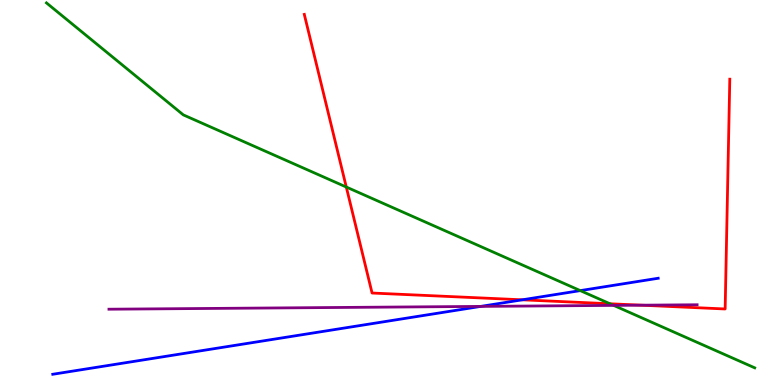[{'lines': ['blue', 'red'], 'intersections': [{'x': 6.74, 'y': 2.21}]}, {'lines': ['green', 'red'], 'intersections': [{'x': 4.47, 'y': 5.14}, {'x': 7.87, 'y': 2.11}]}, {'lines': ['purple', 'red'], 'intersections': [{'x': 8.27, 'y': 2.07}]}, {'lines': ['blue', 'green'], 'intersections': [{'x': 7.49, 'y': 2.45}]}, {'lines': ['blue', 'purple'], 'intersections': [{'x': 6.2, 'y': 2.04}]}, {'lines': ['green', 'purple'], 'intersections': [{'x': 7.92, 'y': 2.07}]}]